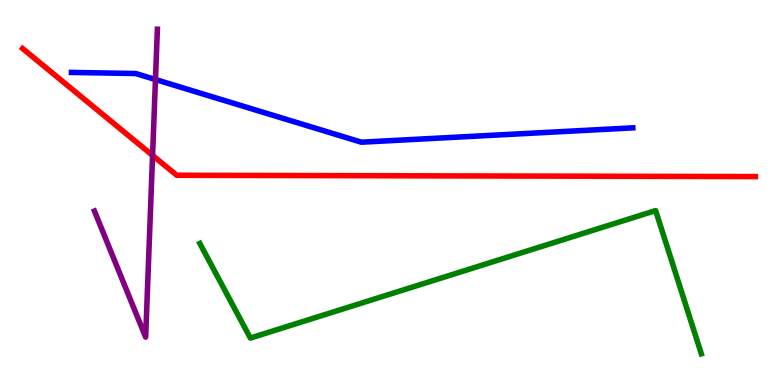[{'lines': ['blue', 'red'], 'intersections': []}, {'lines': ['green', 'red'], 'intersections': []}, {'lines': ['purple', 'red'], 'intersections': [{'x': 1.97, 'y': 5.96}]}, {'lines': ['blue', 'green'], 'intersections': []}, {'lines': ['blue', 'purple'], 'intersections': [{'x': 2.01, 'y': 7.93}]}, {'lines': ['green', 'purple'], 'intersections': []}]